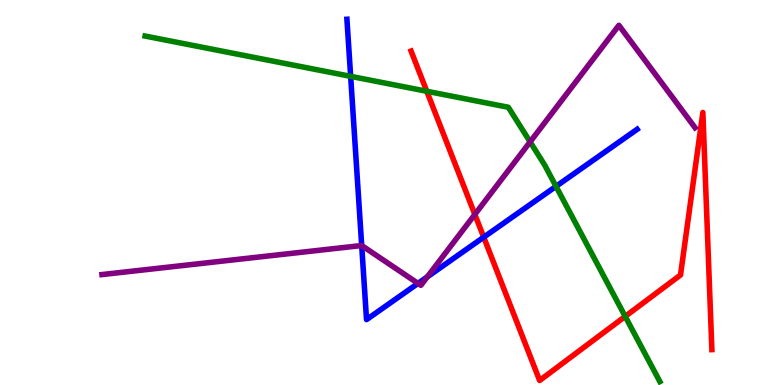[{'lines': ['blue', 'red'], 'intersections': [{'x': 6.24, 'y': 3.84}]}, {'lines': ['green', 'red'], 'intersections': [{'x': 5.51, 'y': 7.63}, {'x': 8.07, 'y': 1.78}]}, {'lines': ['purple', 'red'], 'intersections': [{'x': 6.13, 'y': 4.43}]}, {'lines': ['blue', 'green'], 'intersections': [{'x': 4.52, 'y': 8.02}, {'x': 7.17, 'y': 5.16}]}, {'lines': ['blue', 'purple'], 'intersections': [{'x': 4.67, 'y': 3.62}, {'x': 5.39, 'y': 2.64}, {'x': 5.51, 'y': 2.81}]}, {'lines': ['green', 'purple'], 'intersections': [{'x': 6.84, 'y': 6.31}]}]